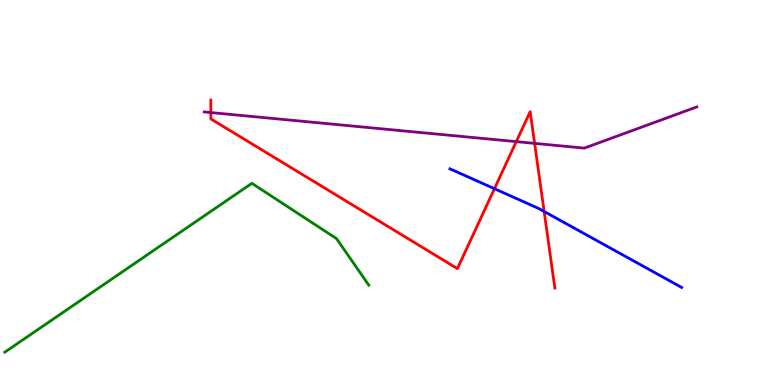[{'lines': ['blue', 'red'], 'intersections': [{'x': 6.38, 'y': 5.1}, {'x': 7.02, 'y': 4.51}]}, {'lines': ['green', 'red'], 'intersections': []}, {'lines': ['purple', 'red'], 'intersections': [{'x': 2.72, 'y': 7.08}, {'x': 6.66, 'y': 6.32}, {'x': 6.9, 'y': 6.28}]}, {'lines': ['blue', 'green'], 'intersections': []}, {'lines': ['blue', 'purple'], 'intersections': []}, {'lines': ['green', 'purple'], 'intersections': []}]